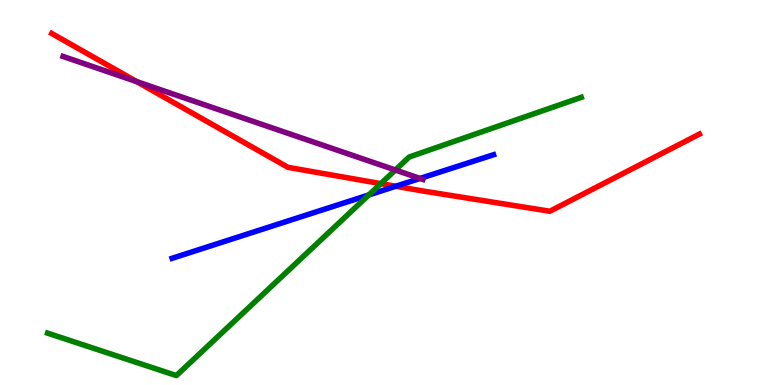[{'lines': ['blue', 'red'], 'intersections': [{'x': 5.11, 'y': 5.16}]}, {'lines': ['green', 'red'], 'intersections': [{'x': 4.91, 'y': 5.23}]}, {'lines': ['purple', 'red'], 'intersections': [{'x': 1.76, 'y': 7.88}]}, {'lines': ['blue', 'green'], 'intersections': [{'x': 4.76, 'y': 4.94}]}, {'lines': ['blue', 'purple'], 'intersections': [{'x': 5.42, 'y': 5.37}]}, {'lines': ['green', 'purple'], 'intersections': [{'x': 5.1, 'y': 5.58}]}]